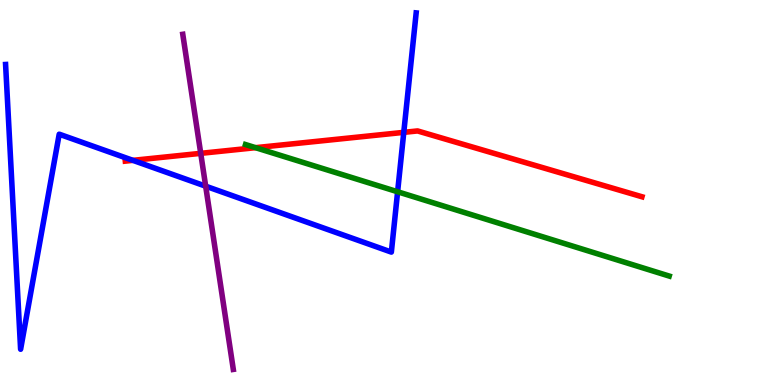[{'lines': ['blue', 'red'], 'intersections': [{'x': 1.71, 'y': 5.84}, {'x': 5.21, 'y': 6.56}]}, {'lines': ['green', 'red'], 'intersections': [{'x': 3.3, 'y': 6.16}]}, {'lines': ['purple', 'red'], 'intersections': [{'x': 2.59, 'y': 6.02}]}, {'lines': ['blue', 'green'], 'intersections': [{'x': 5.13, 'y': 5.02}]}, {'lines': ['blue', 'purple'], 'intersections': [{'x': 2.65, 'y': 5.16}]}, {'lines': ['green', 'purple'], 'intersections': []}]